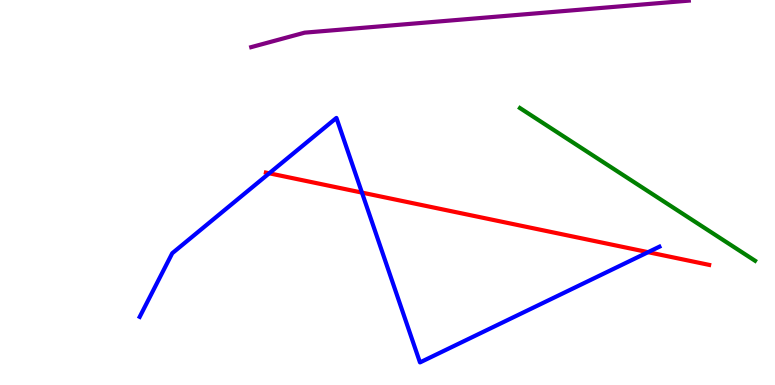[{'lines': ['blue', 'red'], 'intersections': [{'x': 3.47, 'y': 5.5}, {'x': 4.67, 'y': 5.0}, {'x': 8.36, 'y': 3.45}]}, {'lines': ['green', 'red'], 'intersections': []}, {'lines': ['purple', 'red'], 'intersections': []}, {'lines': ['blue', 'green'], 'intersections': []}, {'lines': ['blue', 'purple'], 'intersections': []}, {'lines': ['green', 'purple'], 'intersections': []}]